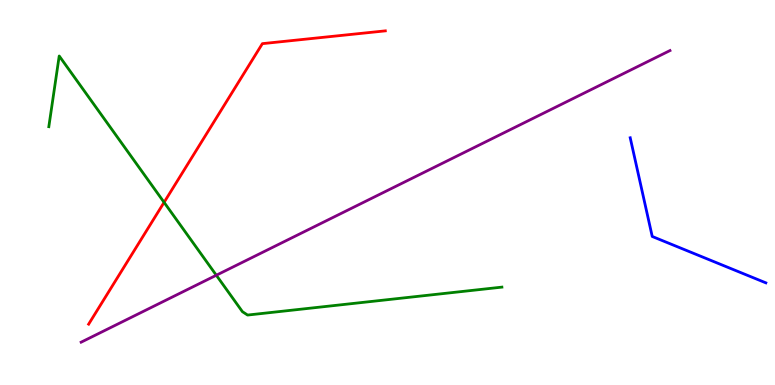[{'lines': ['blue', 'red'], 'intersections': []}, {'lines': ['green', 'red'], 'intersections': [{'x': 2.12, 'y': 4.74}]}, {'lines': ['purple', 'red'], 'intersections': []}, {'lines': ['blue', 'green'], 'intersections': []}, {'lines': ['blue', 'purple'], 'intersections': []}, {'lines': ['green', 'purple'], 'intersections': [{'x': 2.79, 'y': 2.85}]}]